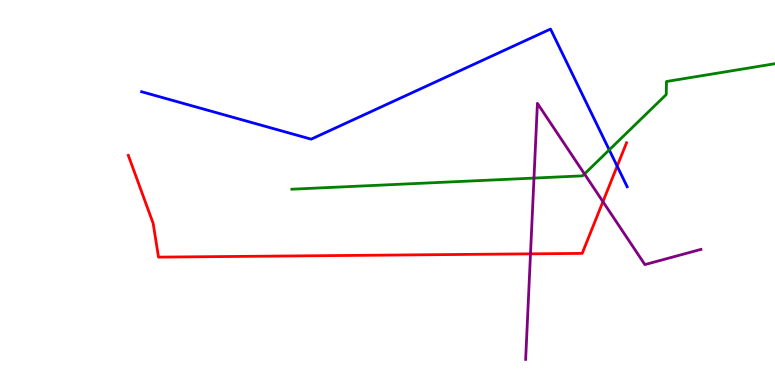[{'lines': ['blue', 'red'], 'intersections': [{'x': 7.96, 'y': 5.68}]}, {'lines': ['green', 'red'], 'intersections': []}, {'lines': ['purple', 'red'], 'intersections': [{'x': 6.85, 'y': 3.41}, {'x': 7.78, 'y': 4.76}]}, {'lines': ['blue', 'green'], 'intersections': [{'x': 7.86, 'y': 6.11}]}, {'lines': ['blue', 'purple'], 'intersections': []}, {'lines': ['green', 'purple'], 'intersections': [{'x': 6.89, 'y': 5.37}, {'x': 7.54, 'y': 5.48}]}]